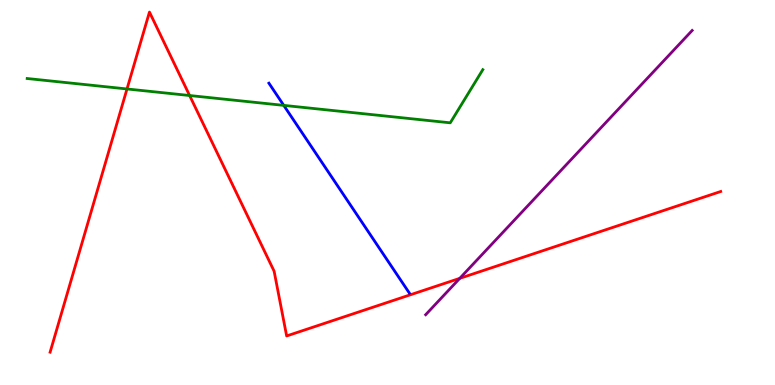[{'lines': ['blue', 'red'], 'intersections': []}, {'lines': ['green', 'red'], 'intersections': [{'x': 1.64, 'y': 7.69}, {'x': 2.45, 'y': 7.52}]}, {'lines': ['purple', 'red'], 'intersections': [{'x': 5.93, 'y': 2.77}]}, {'lines': ['blue', 'green'], 'intersections': [{'x': 3.66, 'y': 7.26}]}, {'lines': ['blue', 'purple'], 'intersections': []}, {'lines': ['green', 'purple'], 'intersections': []}]